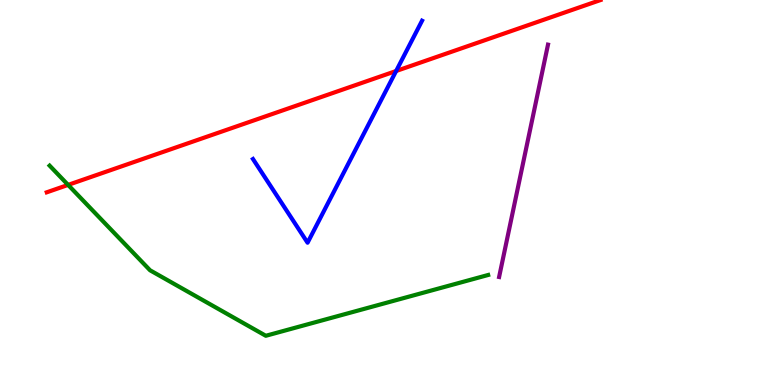[{'lines': ['blue', 'red'], 'intersections': [{'x': 5.11, 'y': 8.16}]}, {'lines': ['green', 'red'], 'intersections': [{'x': 0.879, 'y': 5.2}]}, {'lines': ['purple', 'red'], 'intersections': []}, {'lines': ['blue', 'green'], 'intersections': []}, {'lines': ['blue', 'purple'], 'intersections': []}, {'lines': ['green', 'purple'], 'intersections': []}]